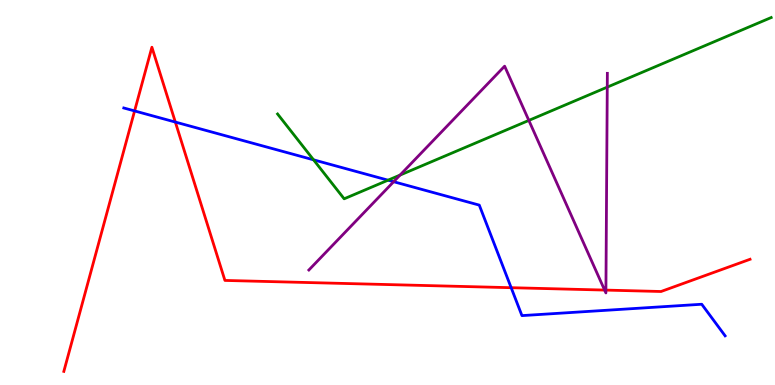[{'lines': ['blue', 'red'], 'intersections': [{'x': 1.74, 'y': 7.12}, {'x': 2.26, 'y': 6.83}, {'x': 6.6, 'y': 2.53}]}, {'lines': ['green', 'red'], 'intersections': []}, {'lines': ['purple', 'red'], 'intersections': [{'x': 7.8, 'y': 2.47}, {'x': 7.82, 'y': 2.46}]}, {'lines': ['blue', 'green'], 'intersections': [{'x': 4.05, 'y': 5.85}, {'x': 5.01, 'y': 5.32}]}, {'lines': ['blue', 'purple'], 'intersections': [{'x': 5.08, 'y': 5.28}]}, {'lines': ['green', 'purple'], 'intersections': [{'x': 5.16, 'y': 5.45}, {'x': 6.82, 'y': 6.87}, {'x': 7.84, 'y': 7.74}]}]